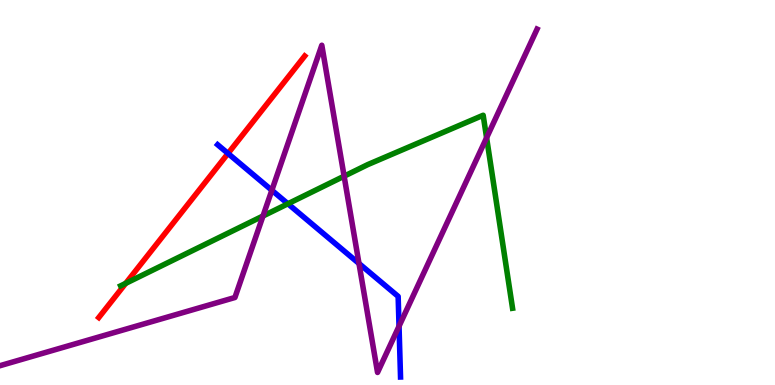[{'lines': ['blue', 'red'], 'intersections': [{'x': 2.94, 'y': 6.01}]}, {'lines': ['green', 'red'], 'intersections': [{'x': 1.62, 'y': 2.64}]}, {'lines': ['purple', 'red'], 'intersections': []}, {'lines': ['blue', 'green'], 'intersections': [{'x': 3.71, 'y': 4.71}]}, {'lines': ['blue', 'purple'], 'intersections': [{'x': 3.51, 'y': 5.06}, {'x': 4.63, 'y': 3.16}, {'x': 5.15, 'y': 1.53}]}, {'lines': ['green', 'purple'], 'intersections': [{'x': 3.39, 'y': 4.39}, {'x': 4.44, 'y': 5.42}, {'x': 6.28, 'y': 6.42}]}]